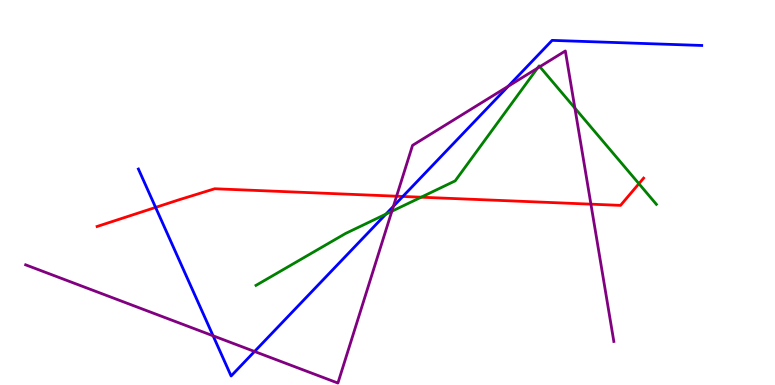[{'lines': ['blue', 'red'], 'intersections': [{'x': 2.01, 'y': 4.61}, {'x': 5.2, 'y': 4.9}]}, {'lines': ['green', 'red'], 'intersections': [{'x': 5.43, 'y': 4.88}, {'x': 8.24, 'y': 5.23}]}, {'lines': ['purple', 'red'], 'intersections': [{'x': 5.12, 'y': 4.9}, {'x': 7.62, 'y': 4.7}]}, {'lines': ['blue', 'green'], 'intersections': [{'x': 4.98, 'y': 4.44}]}, {'lines': ['blue', 'purple'], 'intersections': [{'x': 2.75, 'y': 1.28}, {'x': 3.28, 'y': 0.87}, {'x': 5.08, 'y': 4.64}, {'x': 6.56, 'y': 7.76}]}, {'lines': ['green', 'purple'], 'intersections': [{'x': 5.06, 'y': 4.51}, {'x': 6.93, 'y': 8.23}, {'x': 6.97, 'y': 8.27}, {'x': 7.42, 'y': 7.19}]}]